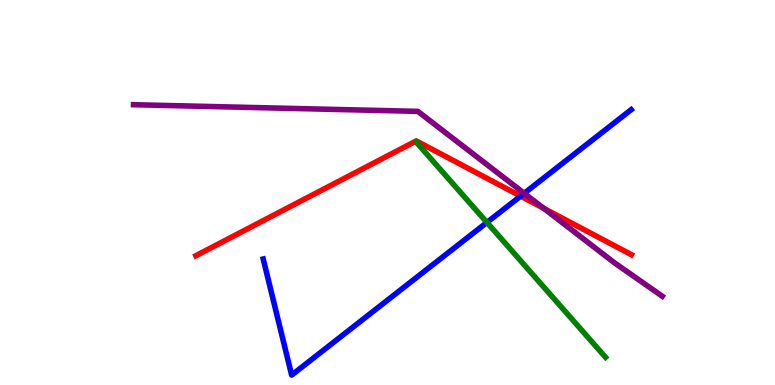[{'lines': ['blue', 'red'], 'intersections': [{'x': 6.72, 'y': 4.91}]}, {'lines': ['green', 'red'], 'intersections': []}, {'lines': ['purple', 'red'], 'intersections': [{'x': 7.02, 'y': 4.59}]}, {'lines': ['blue', 'green'], 'intersections': [{'x': 6.28, 'y': 4.22}]}, {'lines': ['blue', 'purple'], 'intersections': [{'x': 6.76, 'y': 4.98}]}, {'lines': ['green', 'purple'], 'intersections': []}]